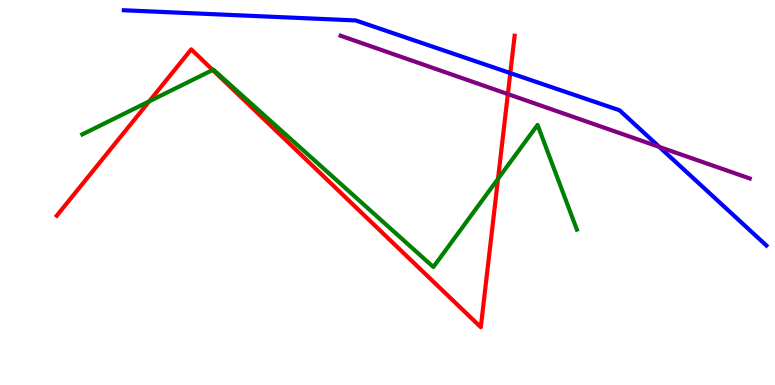[{'lines': ['blue', 'red'], 'intersections': [{'x': 6.58, 'y': 8.1}]}, {'lines': ['green', 'red'], 'intersections': [{'x': 1.93, 'y': 7.37}, {'x': 2.74, 'y': 8.18}, {'x': 6.43, 'y': 5.35}]}, {'lines': ['purple', 'red'], 'intersections': [{'x': 6.55, 'y': 7.56}]}, {'lines': ['blue', 'green'], 'intersections': []}, {'lines': ['blue', 'purple'], 'intersections': [{'x': 8.51, 'y': 6.18}]}, {'lines': ['green', 'purple'], 'intersections': []}]